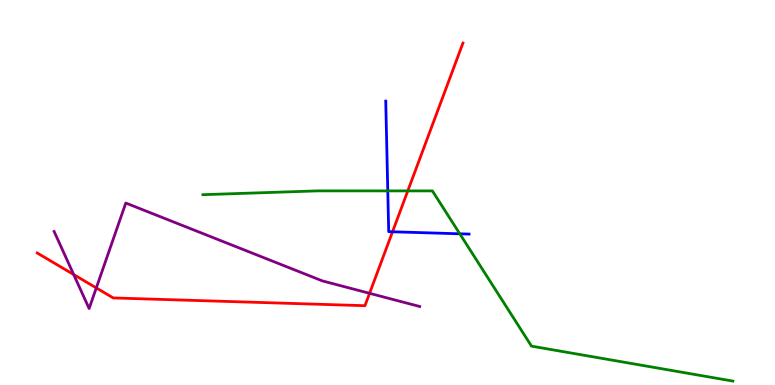[{'lines': ['blue', 'red'], 'intersections': [{'x': 5.06, 'y': 3.98}]}, {'lines': ['green', 'red'], 'intersections': [{'x': 5.26, 'y': 5.04}]}, {'lines': ['purple', 'red'], 'intersections': [{'x': 0.951, 'y': 2.87}, {'x': 1.24, 'y': 2.52}, {'x': 4.77, 'y': 2.38}]}, {'lines': ['blue', 'green'], 'intersections': [{'x': 5.0, 'y': 5.04}, {'x': 5.93, 'y': 3.93}]}, {'lines': ['blue', 'purple'], 'intersections': []}, {'lines': ['green', 'purple'], 'intersections': []}]